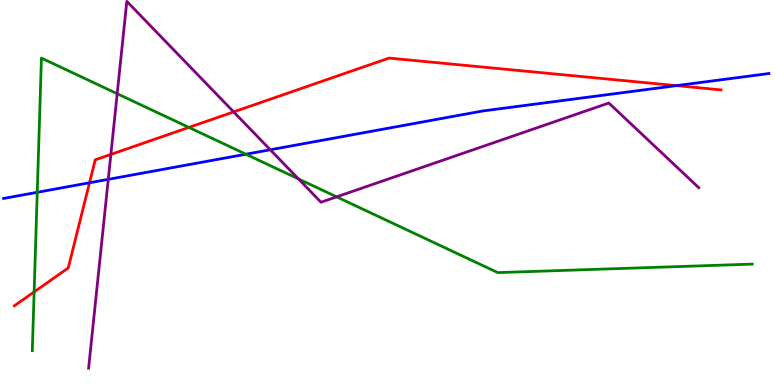[{'lines': ['blue', 'red'], 'intersections': [{'x': 1.15, 'y': 5.25}, {'x': 8.73, 'y': 7.78}]}, {'lines': ['green', 'red'], 'intersections': [{'x': 0.44, 'y': 2.42}, {'x': 2.44, 'y': 6.69}]}, {'lines': ['purple', 'red'], 'intersections': [{'x': 1.43, 'y': 5.99}, {'x': 3.02, 'y': 7.09}]}, {'lines': ['blue', 'green'], 'intersections': [{'x': 0.481, 'y': 5.0}, {'x': 3.17, 'y': 5.99}]}, {'lines': ['blue', 'purple'], 'intersections': [{'x': 1.4, 'y': 5.34}, {'x': 3.49, 'y': 6.11}]}, {'lines': ['green', 'purple'], 'intersections': [{'x': 1.51, 'y': 7.57}, {'x': 3.85, 'y': 5.35}, {'x': 4.34, 'y': 4.89}]}]